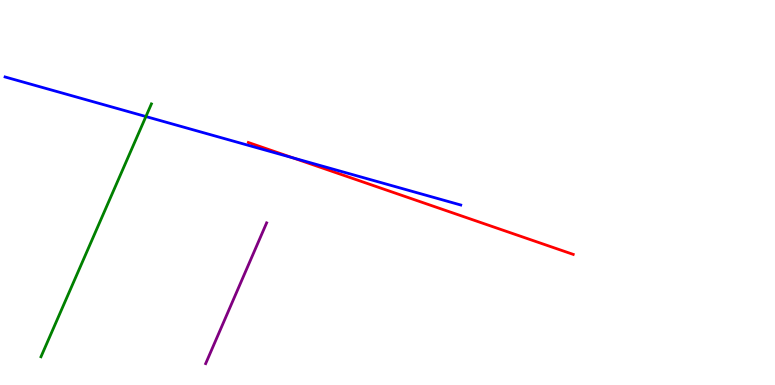[{'lines': ['blue', 'red'], 'intersections': [{'x': 3.78, 'y': 5.9}]}, {'lines': ['green', 'red'], 'intersections': []}, {'lines': ['purple', 'red'], 'intersections': []}, {'lines': ['blue', 'green'], 'intersections': [{'x': 1.88, 'y': 6.97}]}, {'lines': ['blue', 'purple'], 'intersections': []}, {'lines': ['green', 'purple'], 'intersections': []}]